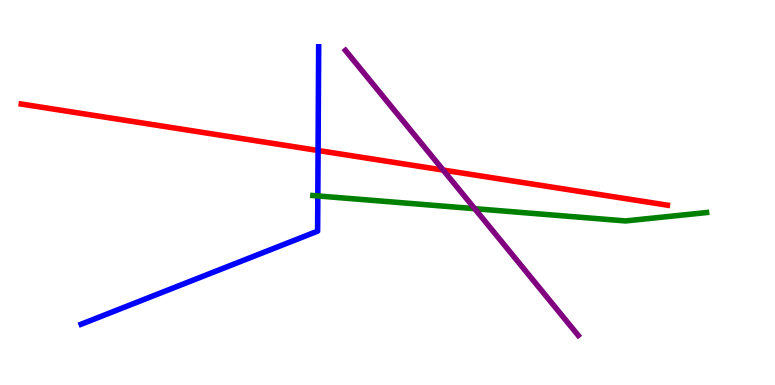[{'lines': ['blue', 'red'], 'intersections': [{'x': 4.1, 'y': 6.09}]}, {'lines': ['green', 'red'], 'intersections': []}, {'lines': ['purple', 'red'], 'intersections': [{'x': 5.72, 'y': 5.58}]}, {'lines': ['blue', 'green'], 'intersections': [{'x': 4.1, 'y': 4.91}]}, {'lines': ['blue', 'purple'], 'intersections': []}, {'lines': ['green', 'purple'], 'intersections': [{'x': 6.13, 'y': 4.58}]}]